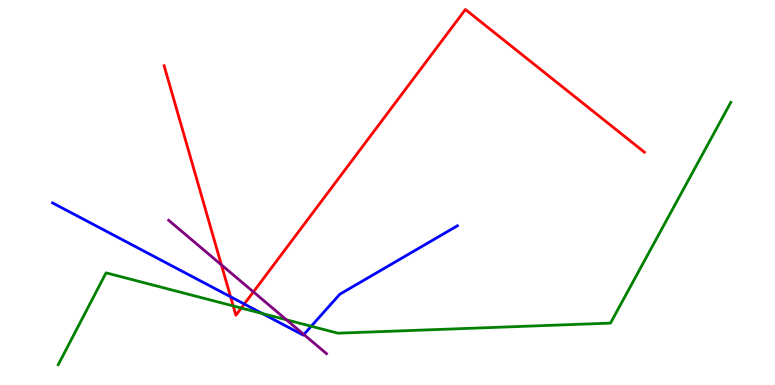[{'lines': ['blue', 'red'], 'intersections': [{'x': 2.98, 'y': 2.29}, {'x': 3.15, 'y': 2.1}]}, {'lines': ['green', 'red'], 'intersections': [{'x': 3.01, 'y': 2.05}, {'x': 3.11, 'y': 2.0}]}, {'lines': ['purple', 'red'], 'intersections': [{'x': 2.86, 'y': 3.12}, {'x': 3.27, 'y': 2.42}]}, {'lines': ['blue', 'green'], 'intersections': [{'x': 3.38, 'y': 1.86}, {'x': 4.02, 'y': 1.53}]}, {'lines': ['blue', 'purple'], 'intersections': [{'x': 3.92, 'y': 1.31}]}, {'lines': ['green', 'purple'], 'intersections': [{'x': 3.7, 'y': 1.69}]}]